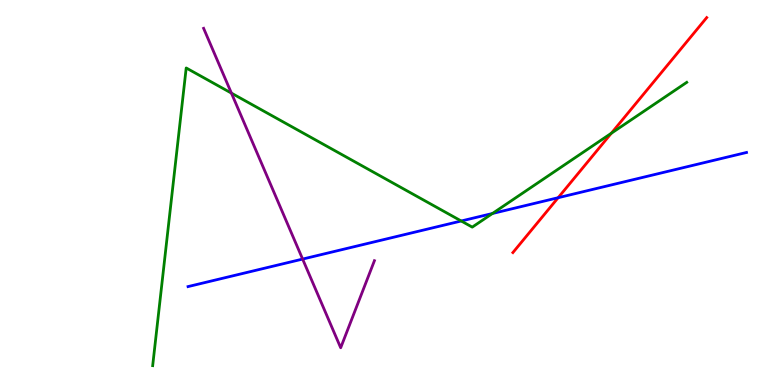[{'lines': ['blue', 'red'], 'intersections': [{'x': 7.2, 'y': 4.86}]}, {'lines': ['green', 'red'], 'intersections': [{'x': 7.89, 'y': 6.54}]}, {'lines': ['purple', 'red'], 'intersections': []}, {'lines': ['blue', 'green'], 'intersections': [{'x': 5.95, 'y': 4.26}, {'x': 6.35, 'y': 4.45}]}, {'lines': ['blue', 'purple'], 'intersections': [{'x': 3.9, 'y': 3.27}]}, {'lines': ['green', 'purple'], 'intersections': [{'x': 2.99, 'y': 7.58}]}]